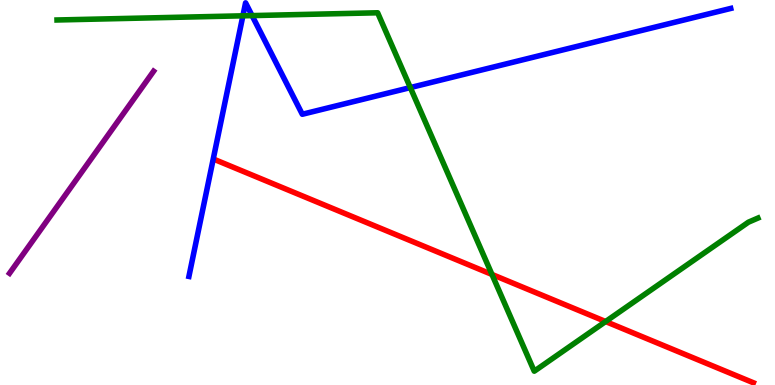[{'lines': ['blue', 'red'], 'intersections': []}, {'lines': ['green', 'red'], 'intersections': [{'x': 6.35, 'y': 2.87}, {'x': 7.81, 'y': 1.65}]}, {'lines': ['purple', 'red'], 'intersections': []}, {'lines': ['blue', 'green'], 'intersections': [{'x': 3.13, 'y': 9.59}, {'x': 3.25, 'y': 9.59}, {'x': 5.29, 'y': 7.73}]}, {'lines': ['blue', 'purple'], 'intersections': []}, {'lines': ['green', 'purple'], 'intersections': []}]